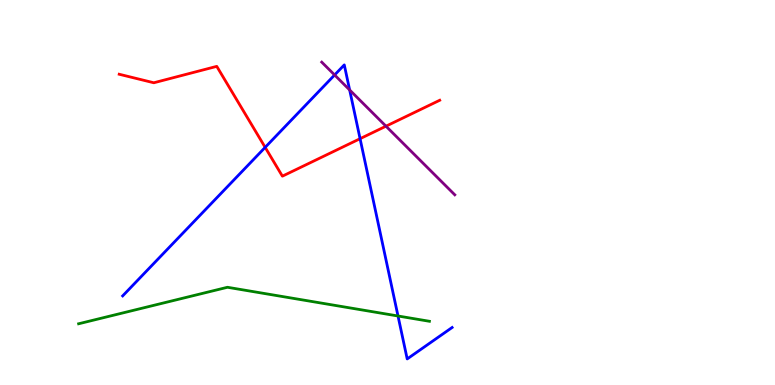[{'lines': ['blue', 'red'], 'intersections': [{'x': 3.42, 'y': 6.17}, {'x': 4.65, 'y': 6.4}]}, {'lines': ['green', 'red'], 'intersections': []}, {'lines': ['purple', 'red'], 'intersections': [{'x': 4.98, 'y': 6.72}]}, {'lines': ['blue', 'green'], 'intersections': [{'x': 5.14, 'y': 1.79}]}, {'lines': ['blue', 'purple'], 'intersections': [{'x': 4.32, 'y': 8.05}, {'x': 4.51, 'y': 7.66}]}, {'lines': ['green', 'purple'], 'intersections': []}]